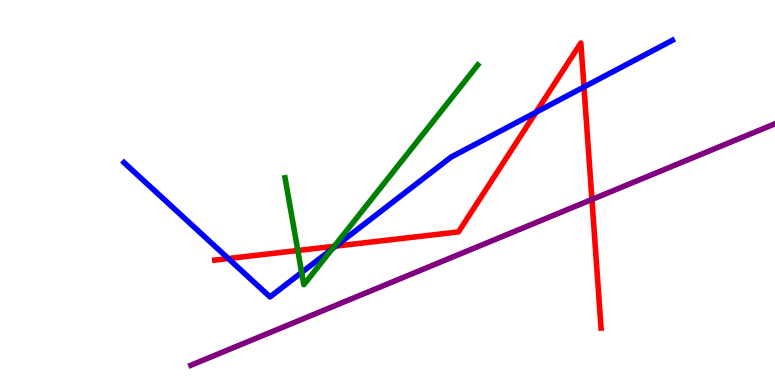[{'lines': ['blue', 'red'], 'intersections': [{'x': 2.95, 'y': 3.28}, {'x': 4.33, 'y': 3.61}, {'x': 6.92, 'y': 7.08}, {'x': 7.53, 'y': 7.74}]}, {'lines': ['green', 'red'], 'intersections': [{'x': 3.84, 'y': 3.49}, {'x': 4.31, 'y': 3.6}]}, {'lines': ['purple', 'red'], 'intersections': [{'x': 7.64, 'y': 4.82}]}, {'lines': ['blue', 'green'], 'intersections': [{'x': 3.89, 'y': 2.92}, {'x': 4.29, 'y': 3.54}]}, {'lines': ['blue', 'purple'], 'intersections': []}, {'lines': ['green', 'purple'], 'intersections': []}]